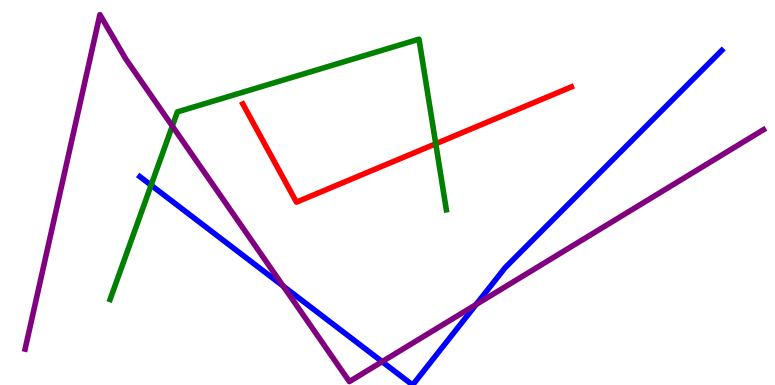[{'lines': ['blue', 'red'], 'intersections': []}, {'lines': ['green', 'red'], 'intersections': [{'x': 5.62, 'y': 6.27}]}, {'lines': ['purple', 'red'], 'intersections': []}, {'lines': ['blue', 'green'], 'intersections': [{'x': 1.95, 'y': 5.19}]}, {'lines': ['blue', 'purple'], 'intersections': [{'x': 3.65, 'y': 2.57}, {'x': 4.93, 'y': 0.606}, {'x': 6.14, 'y': 2.09}]}, {'lines': ['green', 'purple'], 'intersections': [{'x': 2.22, 'y': 6.72}]}]